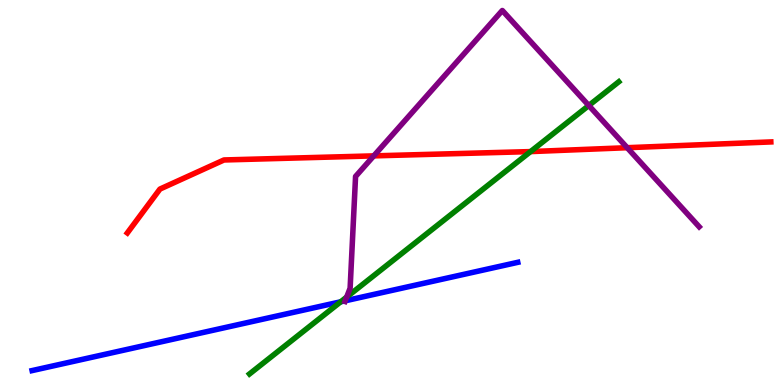[{'lines': ['blue', 'red'], 'intersections': []}, {'lines': ['green', 'red'], 'intersections': [{'x': 6.85, 'y': 6.06}]}, {'lines': ['purple', 'red'], 'intersections': [{'x': 4.82, 'y': 5.95}, {'x': 8.09, 'y': 6.16}]}, {'lines': ['blue', 'green'], 'intersections': [{'x': 4.4, 'y': 2.16}]}, {'lines': ['blue', 'purple'], 'intersections': [{'x': 4.45, 'y': 2.19}]}, {'lines': ['green', 'purple'], 'intersections': [{'x': 4.47, 'y': 2.28}, {'x': 7.6, 'y': 7.26}]}]